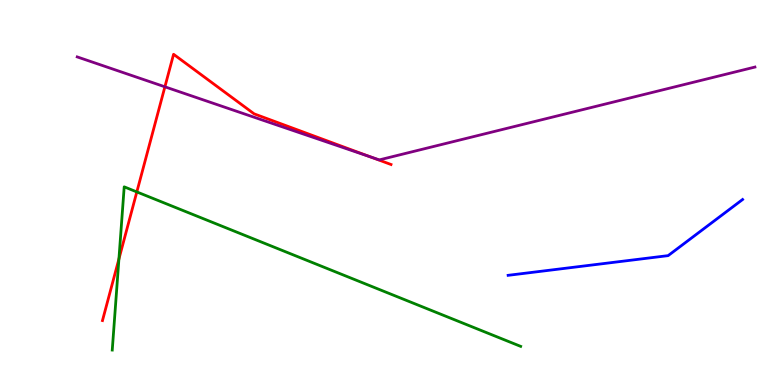[{'lines': ['blue', 'red'], 'intersections': []}, {'lines': ['green', 'red'], 'intersections': [{'x': 1.53, 'y': 3.27}, {'x': 1.77, 'y': 5.01}]}, {'lines': ['purple', 'red'], 'intersections': [{'x': 2.13, 'y': 7.75}, {'x': 4.78, 'y': 5.92}]}, {'lines': ['blue', 'green'], 'intersections': []}, {'lines': ['blue', 'purple'], 'intersections': []}, {'lines': ['green', 'purple'], 'intersections': []}]